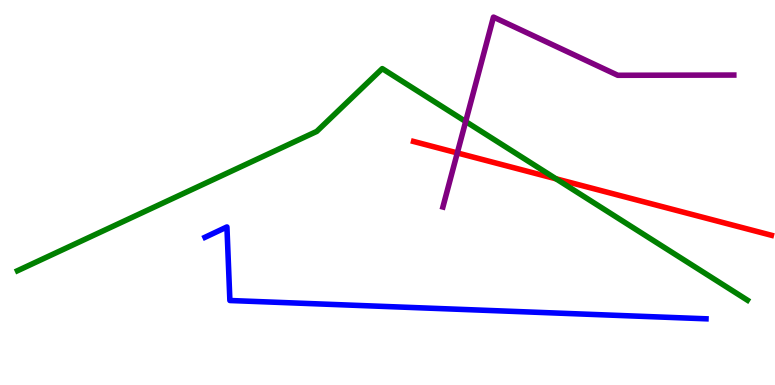[{'lines': ['blue', 'red'], 'intersections': []}, {'lines': ['green', 'red'], 'intersections': [{'x': 7.17, 'y': 5.36}]}, {'lines': ['purple', 'red'], 'intersections': [{'x': 5.9, 'y': 6.03}]}, {'lines': ['blue', 'green'], 'intersections': []}, {'lines': ['blue', 'purple'], 'intersections': []}, {'lines': ['green', 'purple'], 'intersections': [{'x': 6.01, 'y': 6.84}]}]